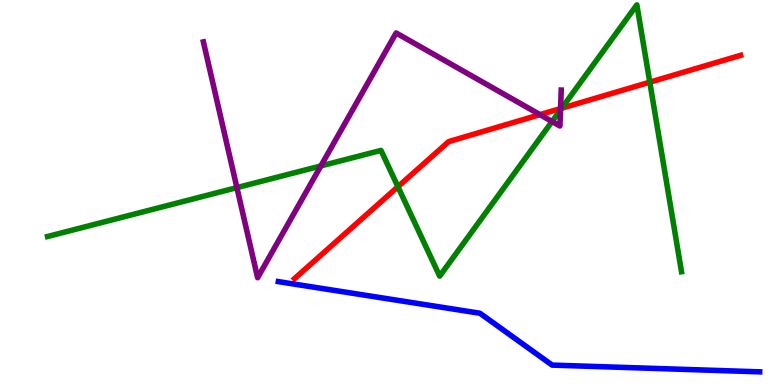[{'lines': ['blue', 'red'], 'intersections': []}, {'lines': ['green', 'red'], 'intersections': [{'x': 5.13, 'y': 5.15}, {'x': 7.25, 'y': 7.19}, {'x': 8.38, 'y': 7.87}]}, {'lines': ['purple', 'red'], 'intersections': [{'x': 6.97, 'y': 7.02}, {'x': 7.23, 'y': 7.18}]}, {'lines': ['blue', 'green'], 'intersections': []}, {'lines': ['blue', 'purple'], 'intersections': []}, {'lines': ['green', 'purple'], 'intersections': [{'x': 3.06, 'y': 5.13}, {'x': 4.14, 'y': 5.69}, {'x': 7.12, 'y': 6.84}, {'x': 7.23, 'y': 7.15}]}]